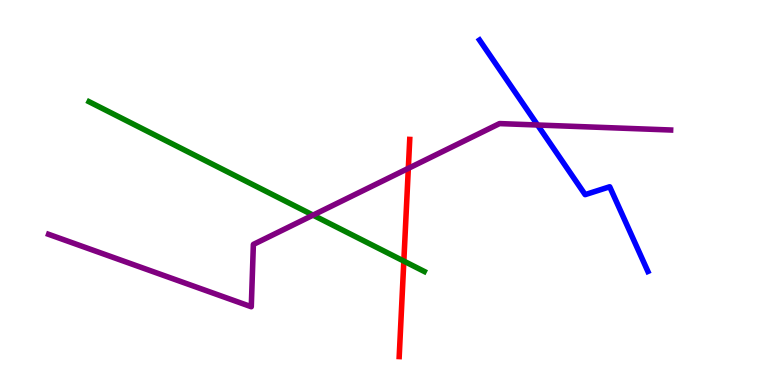[{'lines': ['blue', 'red'], 'intersections': []}, {'lines': ['green', 'red'], 'intersections': [{'x': 5.21, 'y': 3.22}]}, {'lines': ['purple', 'red'], 'intersections': [{'x': 5.27, 'y': 5.63}]}, {'lines': ['blue', 'green'], 'intersections': []}, {'lines': ['blue', 'purple'], 'intersections': [{'x': 6.94, 'y': 6.75}]}, {'lines': ['green', 'purple'], 'intersections': [{'x': 4.04, 'y': 4.41}]}]